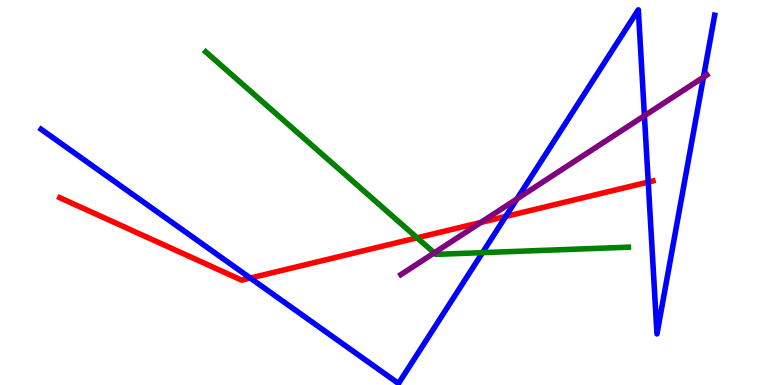[{'lines': ['blue', 'red'], 'intersections': [{'x': 3.23, 'y': 2.78}, {'x': 6.53, 'y': 4.38}, {'x': 8.36, 'y': 5.27}]}, {'lines': ['green', 'red'], 'intersections': [{'x': 5.38, 'y': 3.82}]}, {'lines': ['purple', 'red'], 'intersections': [{'x': 6.2, 'y': 4.22}]}, {'lines': ['blue', 'green'], 'intersections': [{'x': 6.23, 'y': 3.44}]}, {'lines': ['blue', 'purple'], 'intersections': [{'x': 6.67, 'y': 4.83}, {'x': 8.32, 'y': 6.99}, {'x': 9.08, 'y': 7.99}]}, {'lines': ['green', 'purple'], 'intersections': [{'x': 5.6, 'y': 3.43}]}]